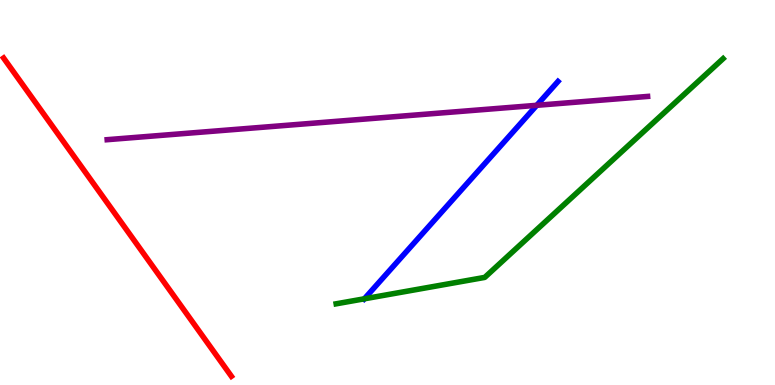[{'lines': ['blue', 'red'], 'intersections': []}, {'lines': ['green', 'red'], 'intersections': []}, {'lines': ['purple', 'red'], 'intersections': []}, {'lines': ['blue', 'green'], 'intersections': [{'x': 4.7, 'y': 2.24}]}, {'lines': ['blue', 'purple'], 'intersections': [{'x': 6.93, 'y': 7.26}]}, {'lines': ['green', 'purple'], 'intersections': []}]